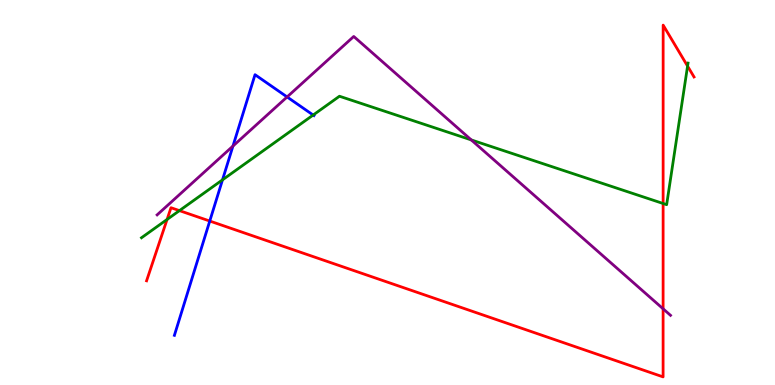[{'lines': ['blue', 'red'], 'intersections': [{'x': 2.71, 'y': 4.26}]}, {'lines': ['green', 'red'], 'intersections': [{'x': 2.16, 'y': 4.3}, {'x': 2.32, 'y': 4.53}, {'x': 8.56, 'y': 4.71}, {'x': 8.87, 'y': 8.28}]}, {'lines': ['purple', 'red'], 'intersections': [{'x': 8.56, 'y': 1.98}]}, {'lines': ['blue', 'green'], 'intersections': [{'x': 2.87, 'y': 5.33}, {'x': 4.04, 'y': 7.01}]}, {'lines': ['blue', 'purple'], 'intersections': [{'x': 3.01, 'y': 6.21}, {'x': 3.7, 'y': 7.48}]}, {'lines': ['green', 'purple'], 'intersections': [{'x': 6.08, 'y': 6.37}]}]